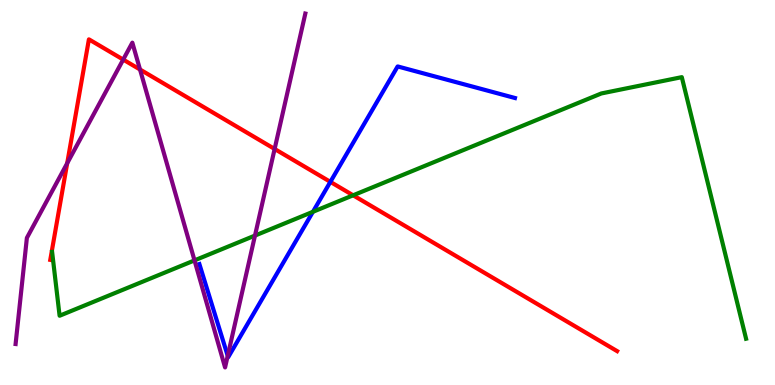[{'lines': ['blue', 'red'], 'intersections': [{'x': 4.26, 'y': 5.28}]}, {'lines': ['green', 'red'], 'intersections': [{'x': 4.56, 'y': 4.93}]}, {'lines': ['purple', 'red'], 'intersections': [{'x': 0.867, 'y': 5.76}, {'x': 1.59, 'y': 8.45}, {'x': 1.81, 'y': 8.19}, {'x': 3.54, 'y': 6.13}]}, {'lines': ['blue', 'green'], 'intersections': [{'x': 4.04, 'y': 4.5}]}, {'lines': ['blue', 'purple'], 'intersections': [{'x': 2.94, 'y': 0.758}]}, {'lines': ['green', 'purple'], 'intersections': [{'x': 2.51, 'y': 3.24}, {'x': 3.29, 'y': 3.88}]}]